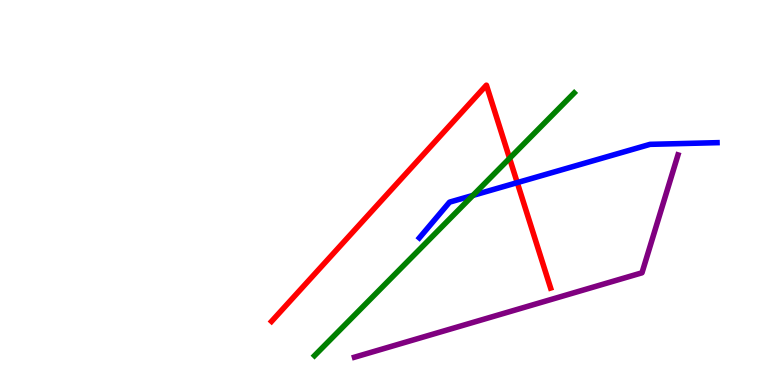[{'lines': ['blue', 'red'], 'intersections': [{'x': 6.67, 'y': 5.26}]}, {'lines': ['green', 'red'], 'intersections': [{'x': 6.58, 'y': 5.89}]}, {'lines': ['purple', 'red'], 'intersections': []}, {'lines': ['blue', 'green'], 'intersections': [{'x': 6.1, 'y': 4.92}]}, {'lines': ['blue', 'purple'], 'intersections': []}, {'lines': ['green', 'purple'], 'intersections': []}]